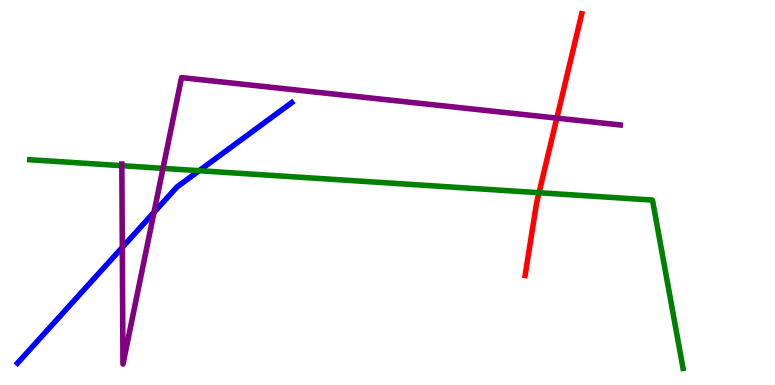[{'lines': ['blue', 'red'], 'intersections': []}, {'lines': ['green', 'red'], 'intersections': [{'x': 6.96, 'y': 4.99}]}, {'lines': ['purple', 'red'], 'intersections': [{'x': 7.19, 'y': 6.93}]}, {'lines': ['blue', 'green'], 'intersections': [{'x': 2.57, 'y': 5.57}]}, {'lines': ['blue', 'purple'], 'intersections': [{'x': 1.58, 'y': 3.57}, {'x': 1.99, 'y': 4.48}]}, {'lines': ['green', 'purple'], 'intersections': [{'x': 1.57, 'y': 5.7}, {'x': 2.1, 'y': 5.63}]}]